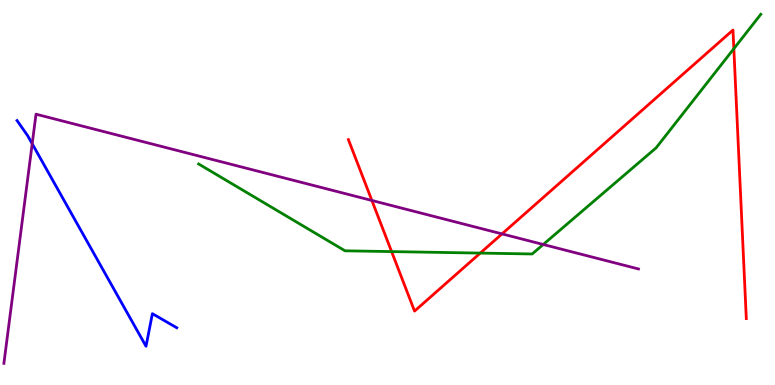[{'lines': ['blue', 'red'], 'intersections': []}, {'lines': ['green', 'red'], 'intersections': [{'x': 5.05, 'y': 3.47}, {'x': 6.2, 'y': 3.43}, {'x': 9.47, 'y': 8.74}]}, {'lines': ['purple', 'red'], 'intersections': [{'x': 4.8, 'y': 4.79}, {'x': 6.48, 'y': 3.92}]}, {'lines': ['blue', 'green'], 'intersections': []}, {'lines': ['blue', 'purple'], 'intersections': [{'x': 0.416, 'y': 6.27}]}, {'lines': ['green', 'purple'], 'intersections': [{'x': 7.01, 'y': 3.65}]}]